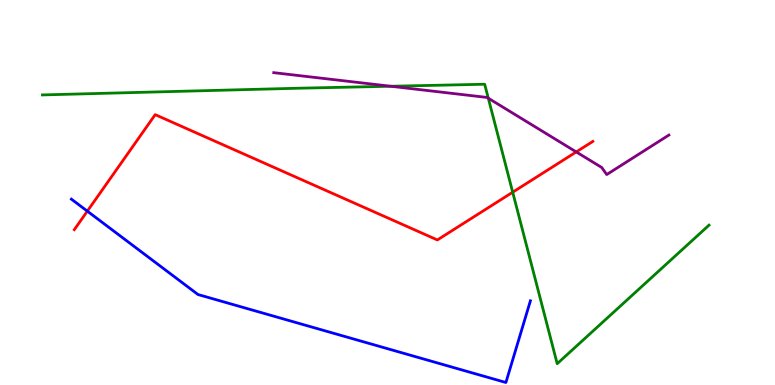[{'lines': ['blue', 'red'], 'intersections': [{'x': 1.13, 'y': 4.52}]}, {'lines': ['green', 'red'], 'intersections': [{'x': 6.62, 'y': 5.01}]}, {'lines': ['purple', 'red'], 'intersections': [{'x': 7.44, 'y': 6.05}]}, {'lines': ['blue', 'green'], 'intersections': []}, {'lines': ['blue', 'purple'], 'intersections': []}, {'lines': ['green', 'purple'], 'intersections': [{'x': 5.04, 'y': 7.76}, {'x': 6.3, 'y': 7.45}]}]